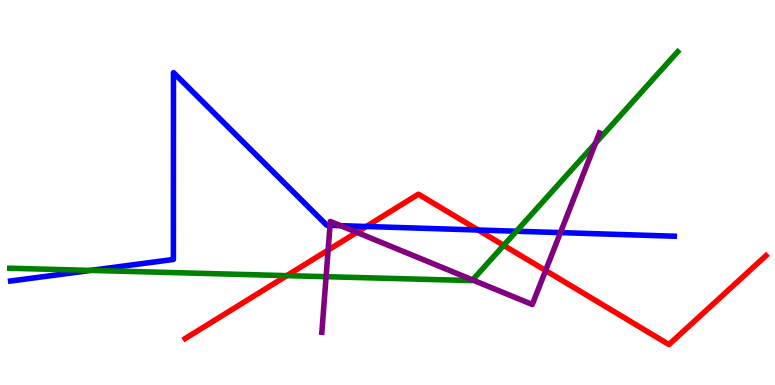[{'lines': ['blue', 'red'], 'intersections': [{'x': 4.73, 'y': 4.12}, {'x': 6.17, 'y': 4.03}]}, {'lines': ['green', 'red'], 'intersections': [{'x': 3.7, 'y': 2.84}, {'x': 6.5, 'y': 3.63}]}, {'lines': ['purple', 'red'], 'intersections': [{'x': 4.23, 'y': 3.5}, {'x': 4.6, 'y': 3.97}, {'x': 7.04, 'y': 2.97}]}, {'lines': ['blue', 'green'], 'intersections': [{'x': 1.17, 'y': 2.98}, {'x': 6.66, 'y': 3.99}]}, {'lines': ['blue', 'purple'], 'intersections': [{'x': 4.26, 'y': 4.15}, {'x': 4.39, 'y': 4.14}, {'x': 7.23, 'y': 3.96}]}, {'lines': ['green', 'purple'], 'intersections': [{'x': 4.21, 'y': 2.81}, {'x': 6.1, 'y': 2.73}, {'x': 7.68, 'y': 6.28}]}]